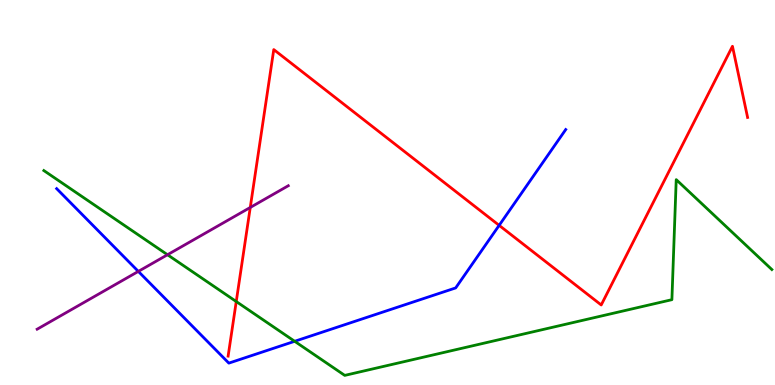[{'lines': ['blue', 'red'], 'intersections': [{'x': 6.44, 'y': 4.15}]}, {'lines': ['green', 'red'], 'intersections': [{'x': 3.05, 'y': 2.17}]}, {'lines': ['purple', 'red'], 'intersections': [{'x': 3.23, 'y': 4.61}]}, {'lines': ['blue', 'green'], 'intersections': [{'x': 3.8, 'y': 1.14}]}, {'lines': ['blue', 'purple'], 'intersections': [{'x': 1.78, 'y': 2.95}]}, {'lines': ['green', 'purple'], 'intersections': [{'x': 2.16, 'y': 3.38}]}]